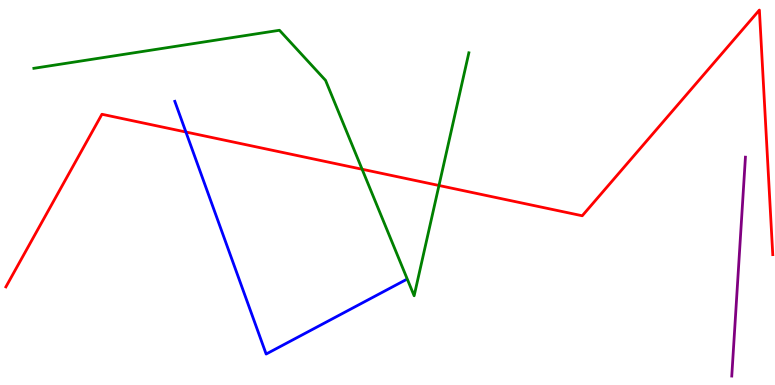[{'lines': ['blue', 'red'], 'intersections': [{'x': 2.4, 'y': 6.57}]}, {'lines': ['green', 'red'], 'intersections': [{'x': 4.67, 'y': 5.6}, {'x': 5.66, 'y': 5.18}]}, {'lines': ['purple', 'red'], 'intersections': []}, {'lines': ['blue', 'green'], 'intersections': []}, {'lines': ['blue', 'purple'], 'intersections': []}, {'lines': ['green', 'purple'], 'intersections': []}]